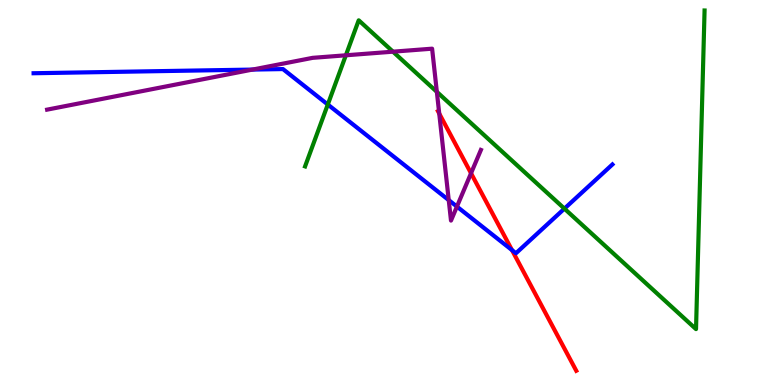[{'lines': ['blue', 'red'], 'intersections': [{'x': 6.61, 'y': 3.5}]}, {'lines': ['green', 'red'], 'intersections': []}, {'lines': ['purple', 'red'], 'intersections': [{'x': 5.67, 'y': 7.05}, {'x': 6.08, 'y': 5.5}]}, {'lines': ['blue', 'green'], 'intersections': [{'x': 4.23, 'y': 7.29}, {'x': 7.28, 'y': 4.58}]}, {'lines': ['blue', 'purple'], 'intersections': [{'x': 3.26, 'y': 8.19}, {'x': 5.79, 'y': 4.8}, {'x': 5.9, 'y': 4.63}]}, {'lines': ['green', 'purple'], 'intersections': [{'x': 4.46, 'y': 8.56}, {'x': 5.07, 'y': 8.66}, {'x': 5.64, 'y': 7.61}]}]